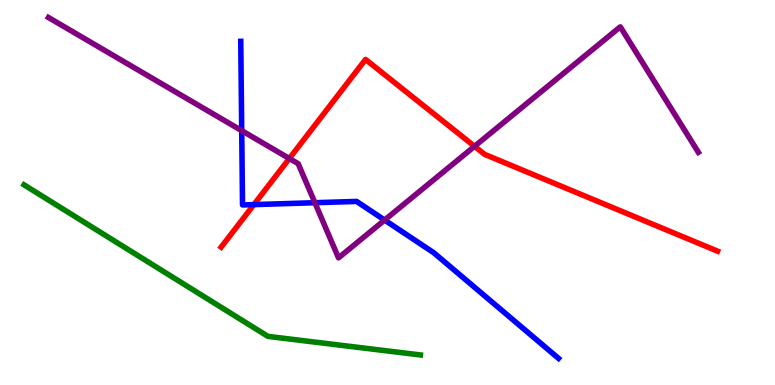[{'lines': ['blue', 'red'], 'intersections': [{'x': 3.28, 'y': 4.69}]}, {'lines': ['green', 'red'], 'intersections': []}, {'lines': ['purple', 'red'], 'intersections': [{'x': 3.73, 'y': 5.88}, {'x': 6.12, 'y': 6.2}]}, {'lines': ['blue', 'green'], 'intersections': []}, {'lines': ['blue', 'purple'], 'intersections': [{'x': 3.12, 'y': 6.61}, {'x': 4.06, 'y': 4.73}, {'x': 4.96, 'y': 4.28}]}, {'lines': ['green', 'purple'], 'intersections': []}]